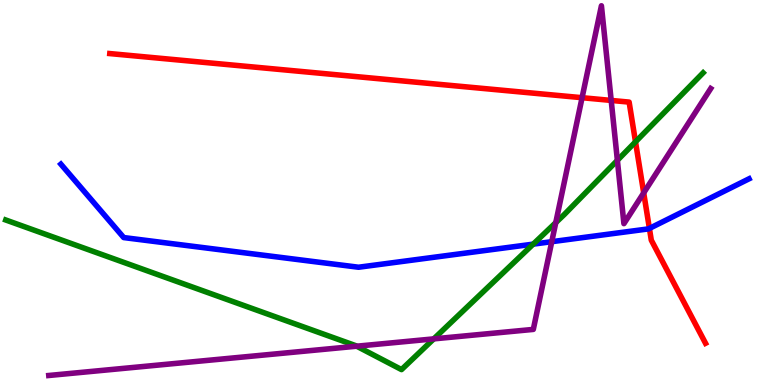[{'lines': ['blue', 'red'], 'intersections': [{'x': 8.38, 'y': 4.07}]}, {'lines': ['green', 'red'], 'intersections': [{'x': 8.2, 'y': 6.32}]}, {'lines': ['purple', 'red'], 'intersections': [{'x': 7.51, 'y': 7.46}, {'x': 7.89, 'y': 7.39}, {'x': 8.31, 'y': 4.99}]}, {'lines': ['blue', 'green'], 'intersections': [{'x': 6.88, 'y': 3.66}]}, {'lines': ['blue', 'purple'], 'intersections': [{'x': 7.12, 'y': 3.72}]}, {'lines': ['green', 'purple'], 'intersections': [{'x': 4.6, 'y': 1.01}, {'x': 5.6, 'y': 1.2}, {'x': 7.17, 'y': 4.22}, {'x': 7.97, 'y': 5.84}]}]